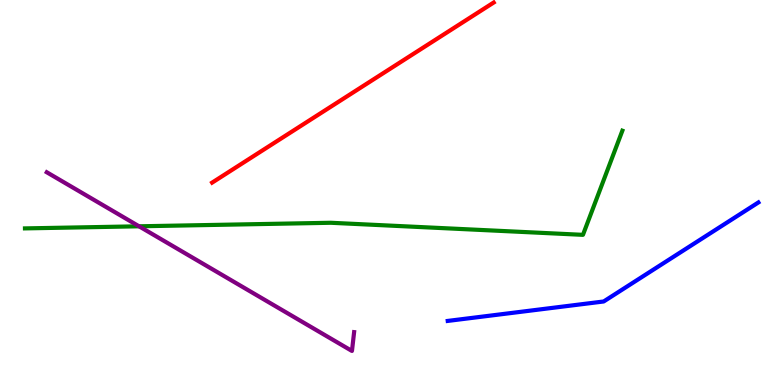[{'lines': ['blue', 'red'], 'intersections': []}, {'lines': ['green', 'red'], 'intersections': []}, {'lines': ['purple', 'red'], 'intersections': []}, {'lines': ['blue', 'green'], 'intersections': []}, {'lines': ['blue', 'purple'], 'intersections': []}, {'lines': ['green', 'purple'], 'intersections': [{'x': 1.79, 'y': 4.12}]}]